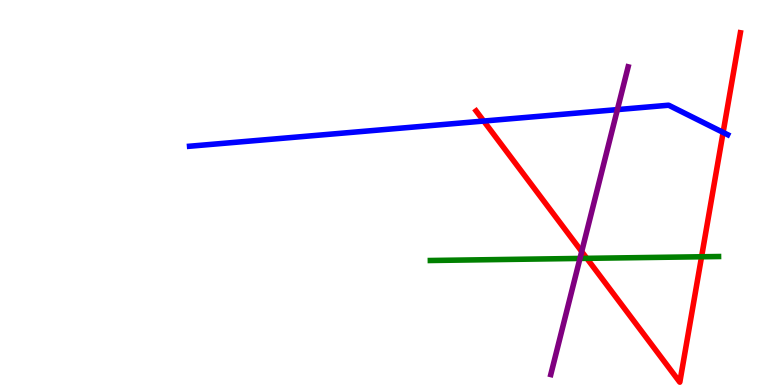[{'lines': ['blue', 'red'], 'intersections': [{'x': 6.24, 'y': 6.86}, {'x': 9.33, 'y': 6.56}]}, {'lines': ['green', 'red'], 'intersections': [{'x': 7.57, 'y': 3.29}, {'x': 9.05, 'y': 3.33}]}, {'lines': ['purple', 'red'], 'intersections': [{'x': 7.51, 'y': 3.47}]}, {'lines': ['blue', 'green'], 'intersections': []}, {'lines': ['blue', 'purple'], 'intersections': [{'x': 7.97, 'y': 7.15}]}, {'lines': ['green', 'purple'], 'intersections': [{'x': 7.48, 'y': 3.29}]}]